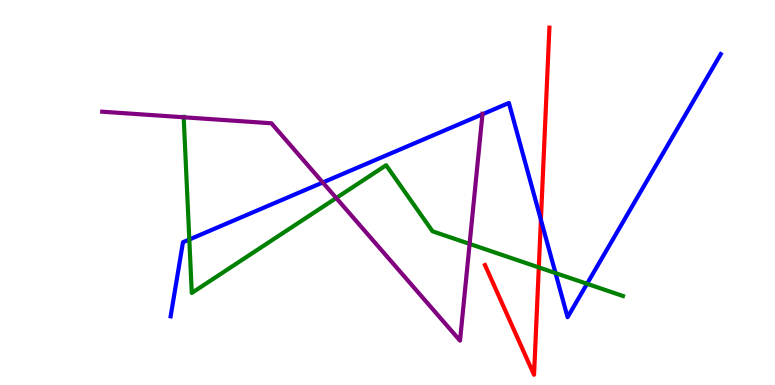[{'lines': ['blue', 'red'], 'intersections': [{'x': 6.98, 'y': 4.29}]}, {'lines': ['green', 'red'], 'intersections': [{'x': 6.95, 'y': 3.05}]}, {'lines': ['purple', 'red'], 'intersections': []}, {'lines': ['blue', 'green'], 'intersections': [{'x': 2.44, 'y': 3.78}, {'x': 7.17, 'y': 2.91}, {'x': 7.57, 'y': 2.63}]}, {'lines': ['blue', 'purple'], 'intersections': [{'x': 4.16, 'y': 5.26}, {'x': 6.23, 'y': 7.03}]}, {'lines': ['green', 'purple'], 'intersections': [{'x': 2.37, 'y': 6.95}, {'x': 4.34, 'y': 4.86}, {'x': 6.06, 'y': 3.66}]}]